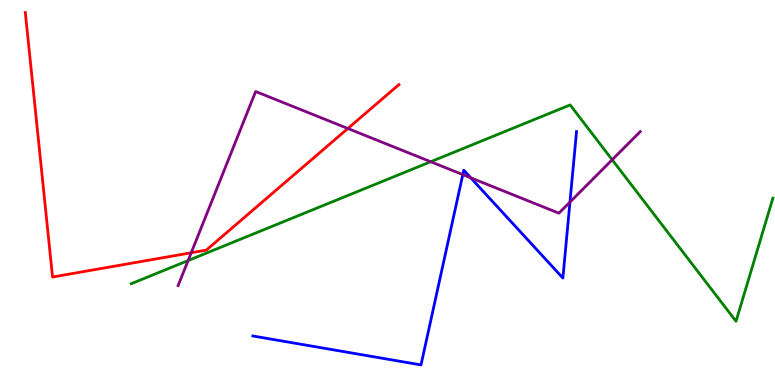[{'lines': ['blue', 'red'], 'intersections': []}, {'lines': ['green', 'red'], 'intersections': []}, {'lines': ['purple', 'red'], 'intersections': [{'x': 2.47, 'y': 3.43}, {'x': 4.49, 'y': 6.66}]}, {'lines': ['blue', 'green'], 'intersections': []}, {'lines': ['blue', 'purple'], 'intersections': [{'x': 5.97, 'y': 5.46}, {'x': 6.07, 'y': 5.38}, {'x': 7.35, 'y': 4.75}]}, {'lines': ['green', 'purple'], 'intersections': [{'x': 2.43, 'y': 3.23}, {'x': 5.56, 'y': 5.8}, {'x': 7.9, 'y': 5.85}]}]